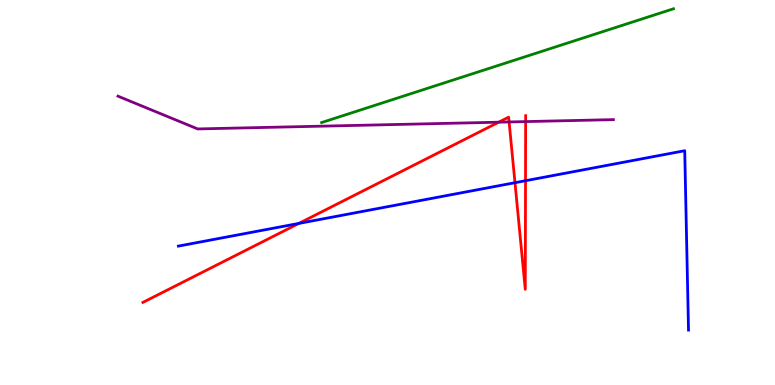[{'lines': ['blue', 'red'], 'intersections': [{'x': 3.86, 'y': 4.2}, {'x': 6.64, 'y': 5.25}, {'x': 6.78, 'y': 5.31}]}, {'lines': ['green', 'red'], 'intersections': []}, {'lines': ['purple', 'red'], 'intersections': [{'x': 6.43, 'y': 6.83}, {'x': 6.57, 'y': 6.83}, {'x': 6.78, 'y': 6.84}]}, {'lines': ['blue', 'green'], 'intersections': []}, {'lines': ['blue', 'purple'], 'intersections': []}, {'lines': ['green', 'purple'], 'intersections': []}]